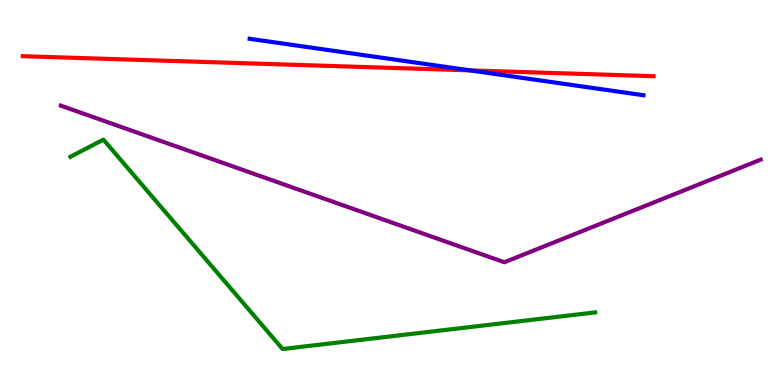[{'lines': ['blue', 'red'], 'intersections': [{'x': 6.07, 'y': 8.17}]}, {'lines': ['green', 'red'], 'intersections': []}, {'lines': ['purple', 'red'], 'intersections': []}, {'lines': ['blue', 'green'], 'intersections': []}, {'lines': ['blue', 'purple'], 'intersections': []}, {'lines': ['green', 'purple'], 'intersections': []}]